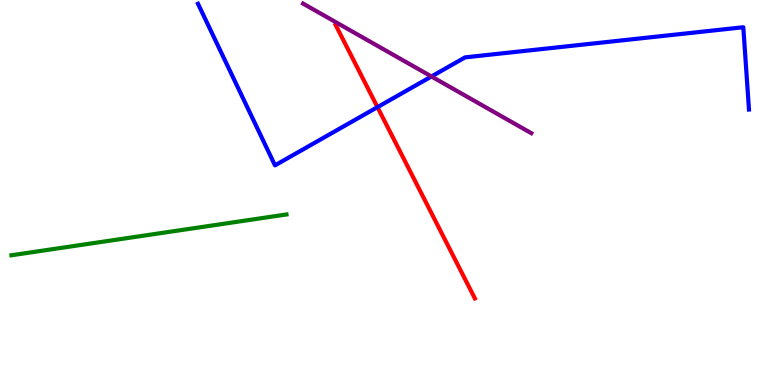[{'lines': ['blue', 'red'], 'intersections': [{'x': 4.87, 'y': 7.22}]}, {'lines': ['green', 'red'], 'intersections': []}, {'lines': ['purple', 'red'], 'intersections': []}, {'lines': ['blue', 'green'], 'intersections': []}, {'lines': ['blue', 'purple'], 'intersections': [{'x': 5.57, 'y': 8.01}]}, {'lines': ['green', 'purple'], 'intersections': []}]